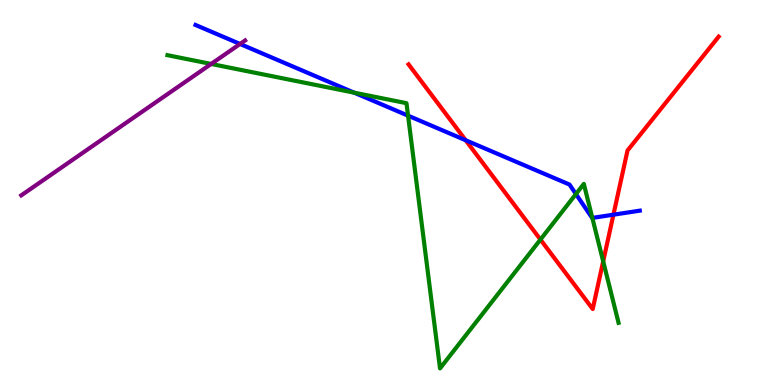[{'lines': ['blue', 'red'], 'intersections': [{'x': 6.01, 'y': 6.36}, {'x': 7.92, 'y': 4.42}]}, {'lines': ['green', 'red'], 'intersections': [{'x': 6.97, 'y': 3.78}, {'x': 7.78, 'y': 3.21}]}, {'lines': ['purple', 'red'], 'intersections': []}, {'lines': ['blue', 'green'], 'intersections': [{'x': 4.57, 'y': 7.59}, {'x': 5.27, 'y': 7.0}, {'x': 7.43, 'y': 4.96}, {'x': 7.64, 'y': 4.34}]}, {'lines': ['blue', 'purple'], 'intersections': [{'x': 3.1, 'y': 8.86}]}, {'lines': ['green', 'purple'], 'intersections': [{'x': 2.72, 'y': 8.34}]}]